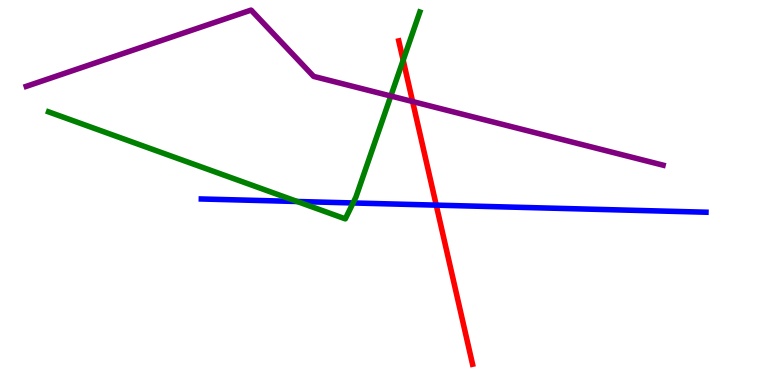[{'lines': ['blue', 'red'], 'intersections': [{'x': 5.63, 'y': 4.67}]}, {'lines': ['green', 'red'], 'intersections': [{'x': 5.2, 'y': 8.44}]}, {'lines': ['purple', 'red'], 'intersections': [{'x': 5.32, 'y': 7.36}]}, {'lines': ['blue', 'green'], 'intersections': [{'x': 3.83, 'y': 4.77}, {'x': 4.56, 'y': 4.73}]}, {'lines': ['blue', 'purple'], 'intersections': []}, {'lines': ['green', 'purple'], 'intersections': [{'x': 5.04, 'y': 7.51}]}]